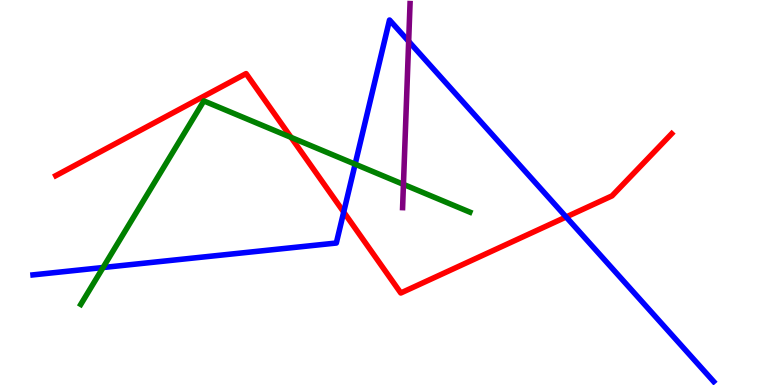[{'lines': ['blue', 'red'], 'intersections': [{'x': 4.44, 'y': 4.49}, {'x': 7.3, 'y': 4.36}]}, {'lines': ['green', 'red'], 'intersections': [{'x': 3.76, 'y': 6.43}]}, {'lines': ['purple', 'red'], 'intersections': []}, {'lines': ['blue', 'green'], 'intersections': [{'x': 1.33, 'y': 3.05}, {'x': 4.58, 'y': 5.74}]}, {'lines': ['blue', 'purple'], 'intersections': [{'x': 5.27, 'y': 8.93}]}, {'lines': ['green', 'purple'], 'intersections': [{'x': 5.21, 'y': 5.21}]}]